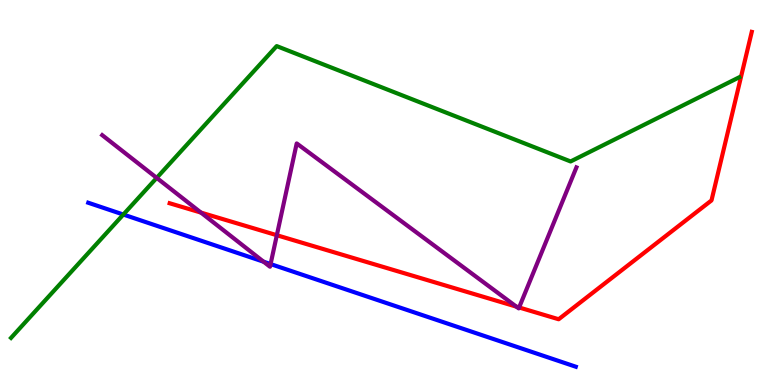[{'lines': ['blue', 'red'], 'intersections': []}, {'lines': ['green', 'red'], 'intersections': []}, {'lines': ['purple', 'red'], 'intersections': [{'x': 2.59, 'y': 4.48}, {'x': 3.57, 'y': 3.89}, {'x': 6.66, 'y': 2.04}, {'x': 6.7, 'y': 2.01}]}, {'lines': ['blue', 'green'], 'intersections': [{'x': 1.59, 'y': 4.43}]}, {'lines': ['blue', 'purple'], 'intersections': [{'x': 3.4, 'y': 3.2}, {'x': 3.49, 'y': 3.14}]}, {'lines': ['green', 'purple'], 'intersections': [{'x': 2.02, 'y': 5.38}]}]